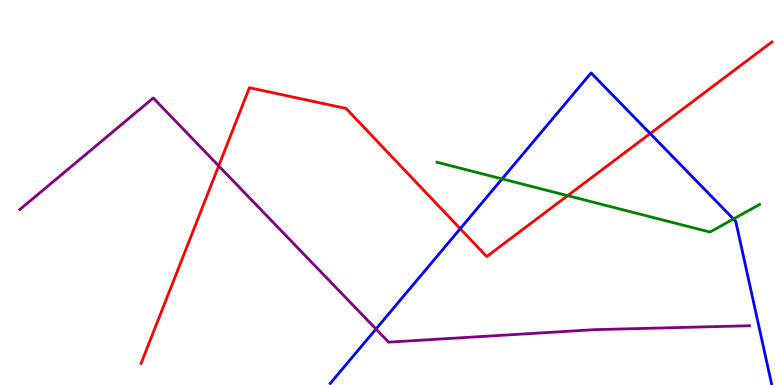[{'lines': ['blue', 'red'], 'intersections': [{'x': 5.94, 'y': 4.06}, {'x': 8.39, 'y': 6.53}]}, {'lines': ['green', 'red'], 'intersections': [{'x': 7.32, 'y': 4.92}]}, {'lines': ['purple', 'red'], 'intersections': [{'x': 2.82, 'y': 5.69}]}, {'lines': ['blue', 'green'], 'intersections': [{'x': 6.48, 'y': 5.35}, {'x': 9.46, 'y': 4.31}]}, {'lines': ['blue', 'purple'], 'intersections': [{'x': 4.85, 'y': 1.45}]}, {'lines': ['green', 'purple'], 'intersections': []}]